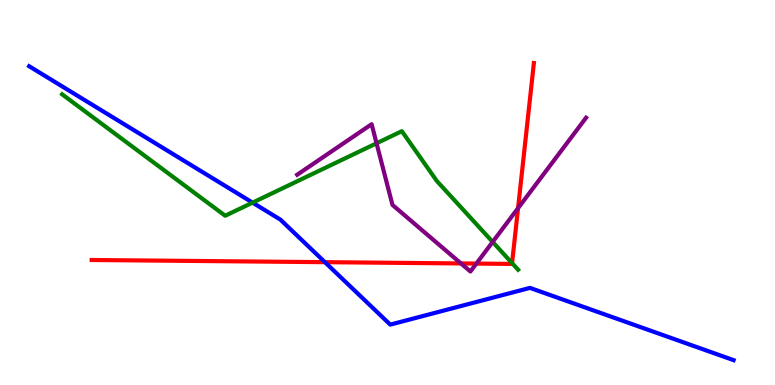[{'lines': ['blue', 'red'], 'intersections': [{'x': 4.19, 'y': 3.19}]}, {'lines': ['green', 'red'], 'intersections': [{'x': 6.61, 'y': 3.17}]}, {'lines': ['purple', 'red'], 'intersections': [{'x': 5.95, 'y': 3.16}, {'x': 6.15, 'y': 3.15}, {'x': 6.68, 'y': 4.59}]}, {'lines': ['blue', 'green'], 'intersections': [{'x': 3.26, 'y': 4.74}]}, {'lines': ['blue', 'purple'], 'intersections': []}, {'lines': ['green', 'purple'], 'intersections': [{'x': 4.86, 'y': 6.28}, {'x': 6.36, 'y': 3.72}]}]